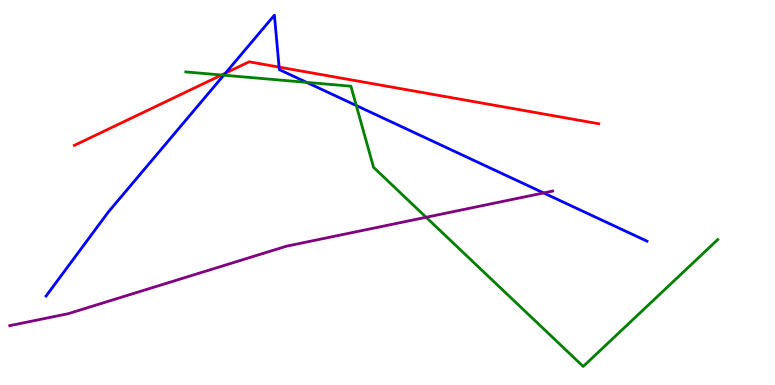[{'lines': ['blue', 'red'], 'intersections': [{'x': 2.91, 'y': 8.1}, {'x': 3.6, 'y': 8.26}]}, {'lines': ['green', 'red'], 'intersections': [{'x': 2.86, 'y': 8.05}]}, {'lines': ['purple', 'red'], 'intersections': []}, {'lines': ['blue', 'green'], 'intersections': [{'x': 2.89, 'y': 8.05}, {'x': 3.96, 'y': 7.86}, {'x': 4.6, 'y': 7.26}]}, {'lines': ['blue', 'purple'], 'intersections': [{'x': 7.01, 'y': 4.99}]}, {'lines': ['green', 'purple'], 'intersections': [{'x': 5.5, 'y': 4.36}]}]